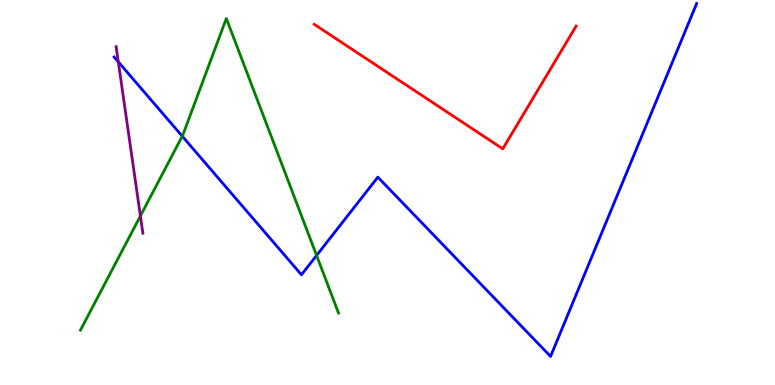[{'lines': ['blue', 'red'], 'intersections': []}, {'lines': ['green', 'red'], 'intersections': []}, {'lines': ['purple', 'red'], 'intersections': []}, {'lines': ['blue', 'green'], 'intersections': [{'x': 2.35, 'y': 6.46}, {'x': 4.08, 'y': 3.36}]}, {'lines': ['blue', 'purple'], 'intersections': [{'x': 1.53, 'y': 8.39}]}, {'lines': ['green', 'purple'], 'intersections': [{'x': 1.81, 'y': 4.39}]}]